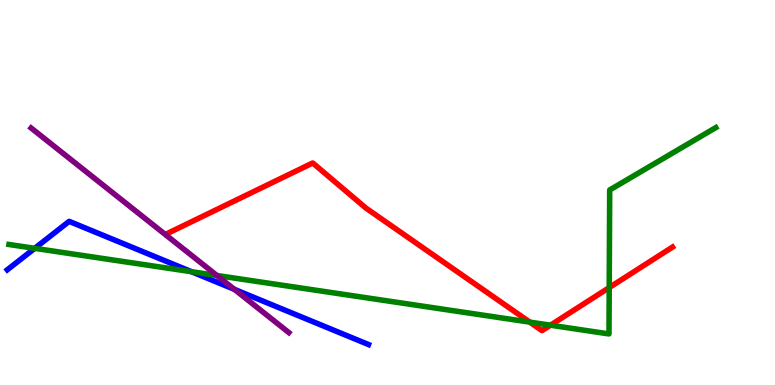[{'lines': ['blue', 'red'], 'intersections': []}, {'lines': ['green', 'red'], 'intersections': [{'x': 6.84, 'y': 1.63}, {'x': 7.1, 'y': 1.55}, {'x': 7.86, 'y': 2.53}]}, {'lines': ['purple', 'red'], 'intersections': []}, {'lines': ['blue', 'green'], 'intersections': [{'x': 0.448, 'y': 3.55}, {'x': 2.47, 'y': 2.94}]}, {'lines': ['blue', 'purple'], 'intersections': [{'x': 3.02, 'y': 2.48}]}, {'lines': ['green', 'purple'], 'intersections': [{'x': 2.8, 'y': 2.84}]}]